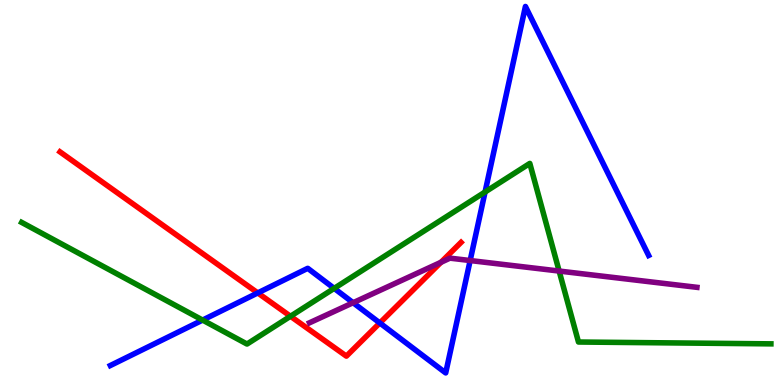[{'lines': ['blue', 'red'], 'intersections': [{'x': 3.33, 'y': 2.39}, {'x': 4.9, 'y': 1.61}]}, {'lines': ['green', 'red'], 'intersections': [{'x': 3.75, 'y': 1.79}]}, {'lines': ['purple', 'red'], 'intersections': [{'x': 5.69, 'y': 3.19}]}, {'lines': ['blue', 'green'], 'intersections': [{'x': 2.61, 'y': 1.69}, {'x': 4.31, 'y': 2.51}, {'x': 6.26, 'y': 5.01}]}, {'lines': ['blue', 'purple'], 'intersections': [{'x': 4.56, 'y': 2.14}, {'x': 6.07, 'y': 3.23}]}, {'lines': ['green', 'purple'], 'intersections': [{'x': 7.21, 'y': 2.96}]}]